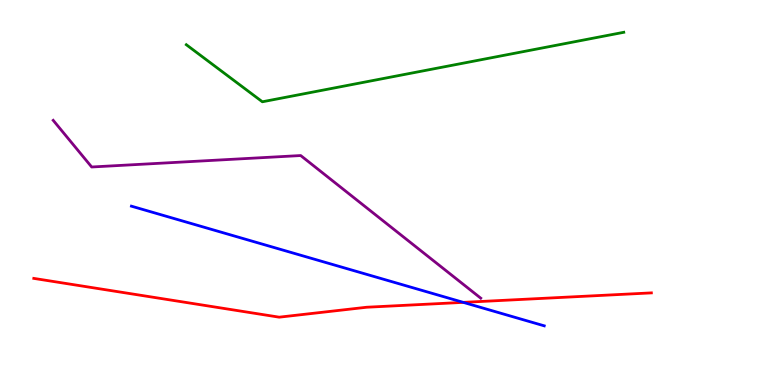[{'lines': ['blue', 'red'], 'intersections': [{'x': 5.98, 'y': 2.15}]}, {'lines': ['green', 'red'], 'intersections': []}, {'lines': ['purple', 'red'], 'intersections': []}, {'lines': ['blue', 'green'], 'intersections': []}, {'lines': ['blue', 'purple'], 'intersections': []}, {'lines': ['green', 'purple'], 'intersections': []}]